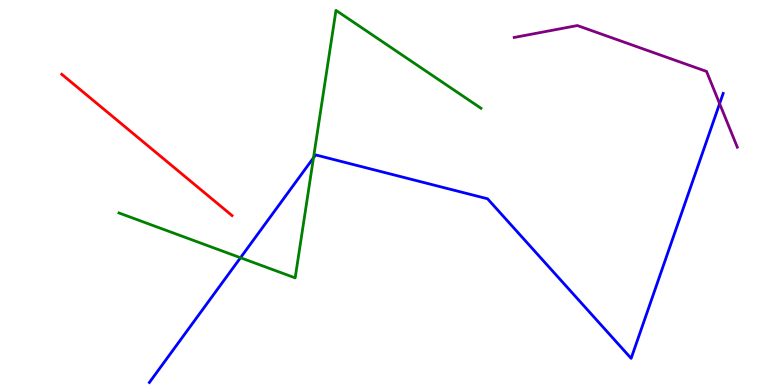[{'lines': ['blue', 'red'], 'intersections': []}, {'lines': ['green', 'red'], 'intersections': []}, {'lines': ['purple', 'red'], 'intersections': []}, {'lines': ['blue', 'green'], 'intersections': [{'x': 3.1, 'y': 3.31}, {'x': 4.04, 'y': 5.9}]}, {'lines': ['blue', 'purple'], 'intersections': [{'x': 9.29, 'y': 7.31}]}, {'lines': ['green', 'purple'], 'intersections': []}]